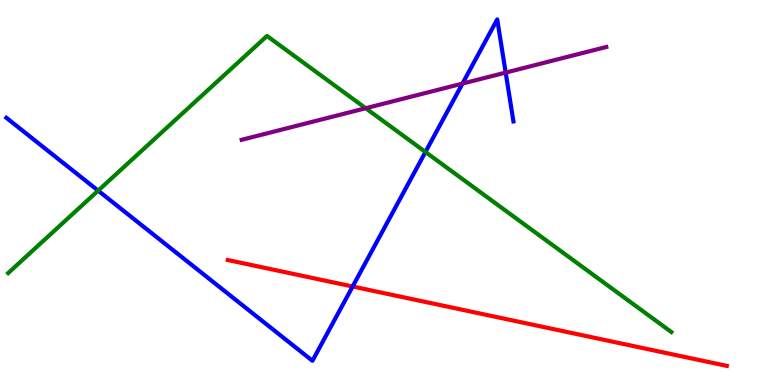[{'lines': ['blue', 'red'], 'intersections': [{'x': 4.55, 'y': 2.56}]}, {'lines': ['green', 'red'], 'intersections': []}, {'lines': ['purple', 'red'], 'intersections': []}, {'lines': ['blue', 'green'], 'intersections': [{'x': 1.27, 'y': 5.05}, {'x': 5.49, 'y': 6.05}]}, {'lines': ['blue', 'purple'], 'intersections': [{'x': 5.97, 'y': 7.83}, {'x': 6.52, 'y': 8.11}]}, {'lines': ['green', 'purple'], 'intersections': [{'x': 4.72, 'y': 7.19}]}]